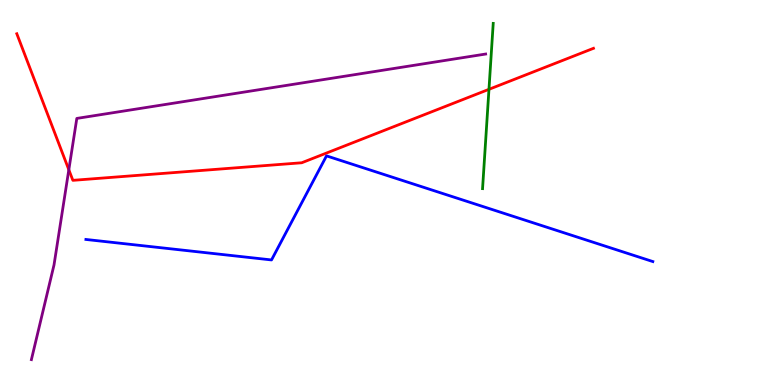[{'lines': ['blue', 'red'], 'intersections': []}, {'lines': ['green', 'red'], 'intersections': [{'x': 6.31, 'y': 7.68}]}, {'lines': ['purple', 'red'], 'intersections': [{'x': 0.888, 'y': 5.59}]}, {'lines': ['blue', 'green'], 'intersections': []}, {'lines': ['blue', 'purple'], 'intersections': []}, {'lines': ['green', 'purple'], 'intersections': []}]